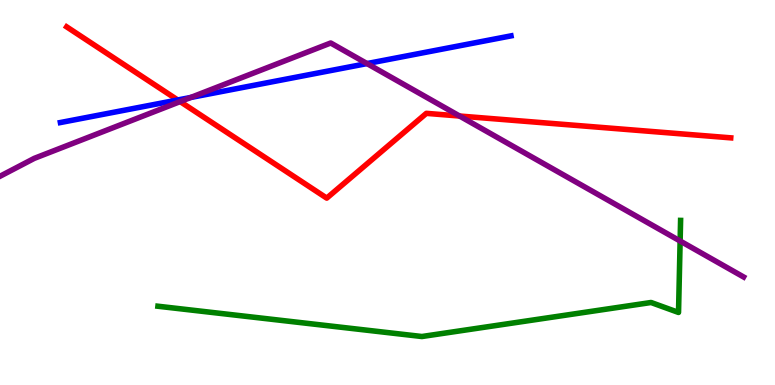[{'lines': ['blue', 'red'], 'intersections': [{'x': 2.29, 'y': 7.4}]}, {'lines': ['green', 'red'], 'intersections': []}, {'lines': ['purple', 'red'], 'intersections': [{'x': 2.32, 'y': 7.36}, {'x': 5.93, 'y': 6.99}]}, {'lines': ['blue', 'green'], 'intersections': []}, {'lines': ['blue', 'purple'], 'intersections': [{'x': 2.46, 'y': 7.47}, {'x': 4.74, 'y': 8.35}]}, {'lines': ['green', 'purple'], 'intersections': [{'x': 8.78, 'y': 3.74}]}]